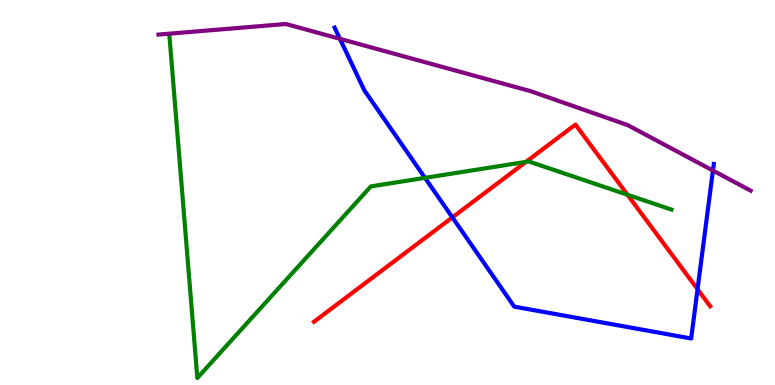[{'lines': ['blue', 'red'], 'intersections': [{'x': 5.84, 'y': 4.35}, {'x': 9.0, 'y': 2.49}]}, {'lines': ['green', 'red'], 'intersections': [{'x': 6.79, 'y': 5.8}, {'x': 8.1, 'y': 4.94}]}, {'lines': ['purple', 'red'], 'intersections': []}, {'lines': ['blue', 'green'], 'intersections': [{'x': 5.48, 'y': 5.38}]}, {'lines': ['blue', 'purple'], 'intersections': [{'x': 4.39, 'y': 8.99}, {'x': 9.2, 'y': 5.57}]}, {'lines': ['green', 'purple'], 'intersections': []}]